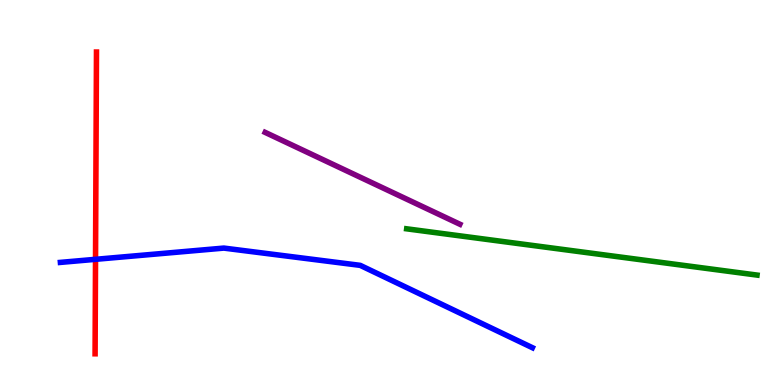[{'lines': ['blue', 'red'], 'intersections': [{'x': 1.23, 'y': 3.26}]}, {'lines': ['green', 'red'], 'intersections': []}, {'lines': ['purple', 'red'], 'intersections': []}, {'lines': ['blue', 'green'], 'intersections': []}, {'lines': ['blue', 'purple'], 'intersections': []}, {'lines': ['green', 'purple'], 'intersections': []}]